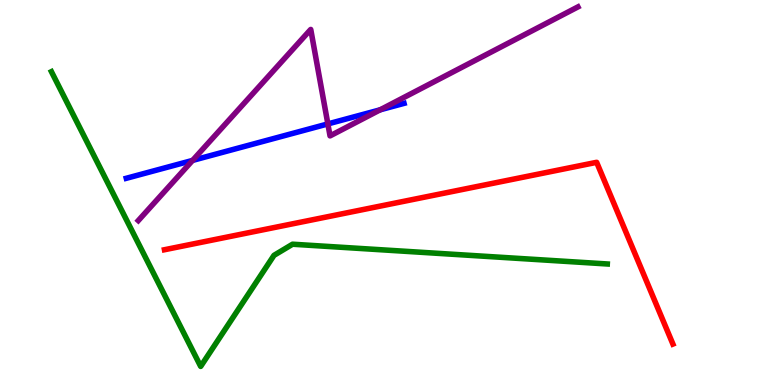[{'lines': ['blue', 'red'], 'intersections': []}, {'lines': ['green', 'red'], 'intersections': []}, {'lines': ['purple', 'red'], 'intersections': []}, {'lines': ['blue', 'green'], 'intersections': []}, {'lines': ['blue', 'purple'], 'intersections': [{'x': 2.48, 'y': 5.83}, {'x': 4.23, 'y': 6.78}, {'x': 4.9, 'y': 7.15}]}, {'lines': ['green', 'purple'], 'intersections': []}]